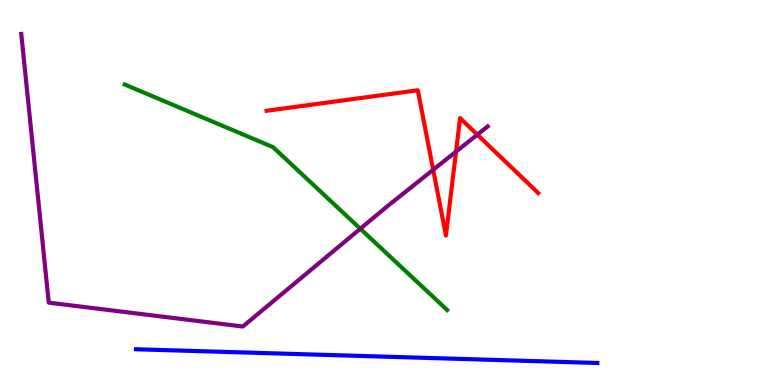[{'lines': ['blue', 'red'], 'intersections': []}, {'lines': ['green', 'red'], 'intersections': []}, {'lines': ['purple', 'red'], 'intersections': [{'x': 5.59, 'y': 5.59}, {'x': 5.88, 'y': 6.06}, {'x': 6.16, 'y': 6.5}]}, {'lines': ['blue', 'green'], 'intersections': []}, {'lines': ['blue', 'purple'], 'intersections': []}, {'lines': ['green', 'purple'], 'intersections': [{'x': 4.65, 'y': 4.06}]}]